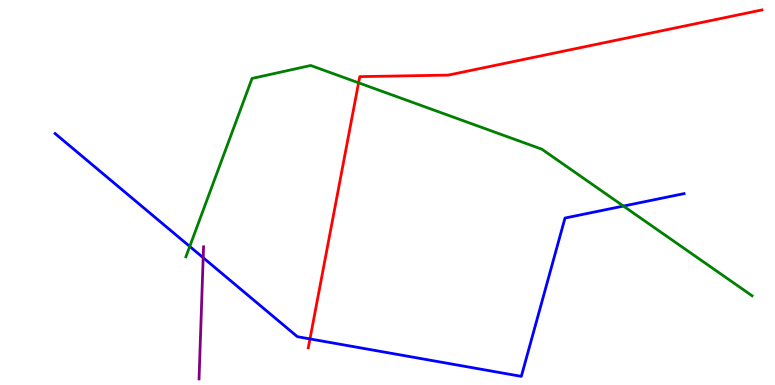[{'lines': ['blue', 'red'], 'intersections': [{'x': 4.0, 'y': 1.2}]}, {'lines': ['green', 'red'], 'intersections': [{'x': 4.63, 'y': 7.85}]}, {'lines': ['purple', 'red'], 'intersections': []}, {'lines': ['blue', 'green'], 'intersections': [{'x': 2.45, 'y': 3.6}, {'x': 8.04, 'y': 4.65}]}, {'lines': ['blue', 'purple'], 'intersections': [{'x': 2.62, 'y': 3.31}]}, {'lines': ['green', 'purple'], 'intersections': []}]